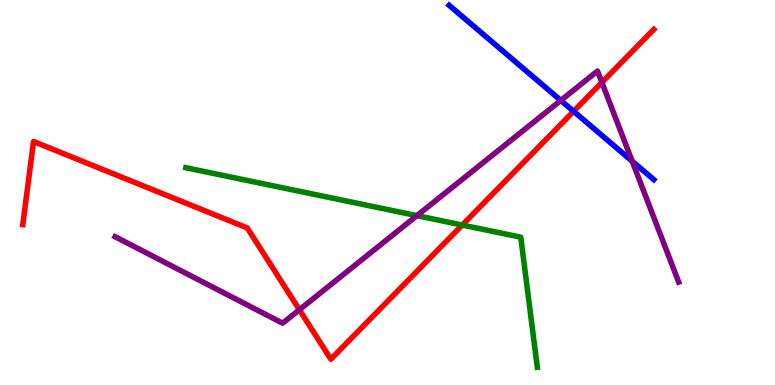[{'lines': ['blue', 'red'], 'intersections': [{'x': 7.4, 'y': 7.11}]}, {'lines': ['green', 'red'], 'intersections': [{'x': 5.96, 'y': 4.15}]}, {'lines': ['purple', 'red'], 'intersections': [{'x': 3.86, 'y': 1.95}, {'x': 7.77, 'y': 7.86}]}, {'lines': ['blue', 'green'], 'intersections': []}, {'lines': ['blue', 'purple'], 'intersections': [{'x': 7.24, 'y': 7.39}, {'x': 8.16, 'y': 5.81}]}, {'lines': ['green', 'purple'], 'intersections': [{'x': 5.38, 'y': 4.4}]}]